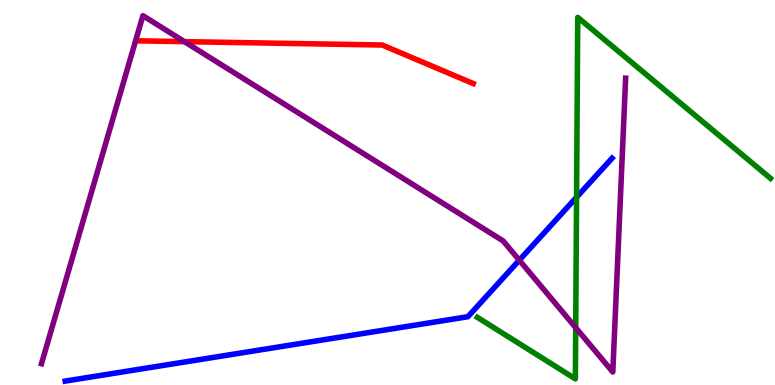[{'lines': ['blue', 'red'], 'intersections': []}, {'lines': ['green', 'red'], 'intersections': []}, {'lines': ['purple', 'red'], 'intersections': [{'x': 2.38, 'y': 8.92}]}, {'lines': ['blue', 'green'], 'intersections': [{'x': 7.44, 'y': 4.88}]}, {'lines': ['blue', 'purple'], 'intersections': [{'x': 6.7, 'y': 3.24}]}, {'lines': ['green', 'purple'], 'intersections': [{'x': 7.43, 'y': 1.49}]}]